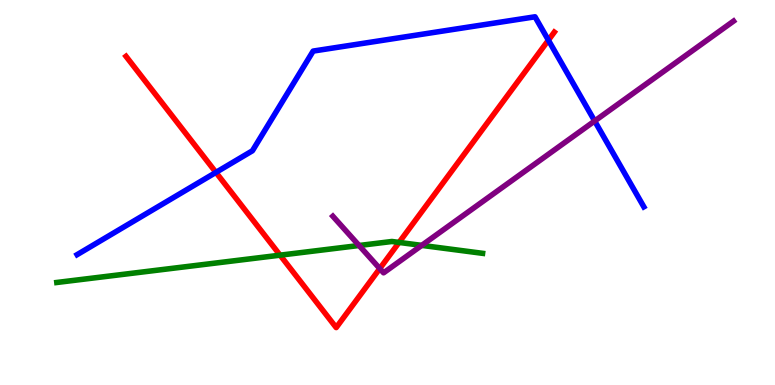[{'lines': ['blue', 'red'], 'intersections': [{'x': 2.79, 'y': 5.52}, {'x': 7.08, 'y': 8.96}]}, {'lines': ['green', 'red'], 'intersections': [{'x': 3.61, 'y': 3.37}, {'x': 5.15, 'y': 3.7}]}, {'lines': ['purple', 'red'], 'intersections': [{'x': 4.9, 'y': 3.02}]}, {'lines': ['blue', 'green'], 'intersections': []}, {'lines': ['blue', 'purple'], 'intersections': [{'x': 7.67, 'y': 6.86}]}, {'lines': ['green', 'purple'], 'intersections': [{'x': 4.63, 'y': 3.62}, {'x': 5.44, 'y': 3.63}]}]